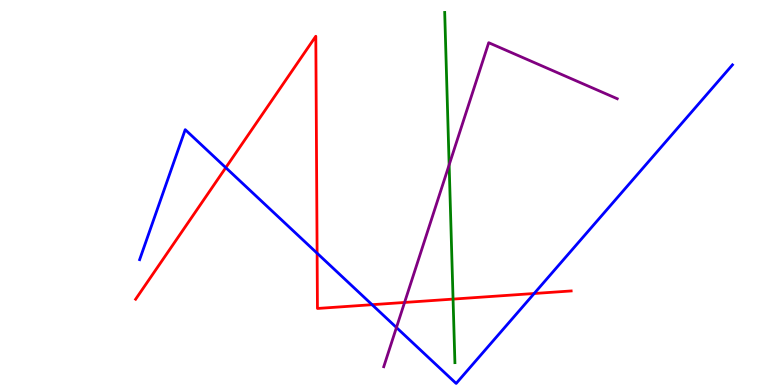[{'lines': ['blue', 'red'], 'intersections': [{'x': 2.91, 'y': 5.65}, {'x': 4.09, 'y': 3.42}, {'x': 4.8, 'y': 2.09}, {'x': 6.89, 'y': 2.38}]}, {'lines': ['green', 'red'], 'intersections': [{'x': 5.85, 'y': 2.23}]}, {'lines': ['purple', 'red'], 'intersections': [{'x': 5.22, 'y': 2.14}]}, {'lines': ['blue', 'green'], 'intersections': []}, {'lines': ['blue', 'purple'], 'intersections': [{'x': 5.12, 'y': 1.49}]}, {'lines': ['green', 'purple'], 'intersections': [{'x': 5.8, 'y': 5.72}]}]